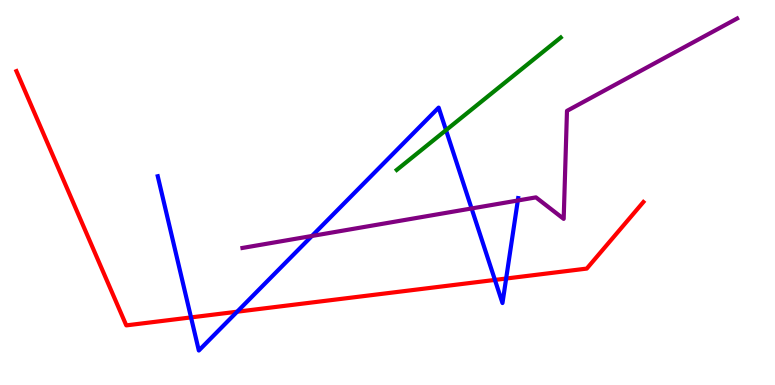[{'lines': ['blue', 'red'], 'intersections': [{'x': 2.46, 'y': 1.76}, {'x': 3.06, 'y': 1.9}, {'x': 6.39, 'y': 2.73}, {'x': 6.53, 'y': 2.77}]}, {'lines': ['green', 'red'], 'intersections': []}, {'lines': ['purple', 'red'], 'intersections': []}, {'lines': ['blue', 'green'], 'intersections': [{'x': 5.76, 'y': 6.62}]}, {'lines': ['blue', 'purple'], 'intersections': [{'x': 4.02, 'y': 3.87}, {'x': 6.08, 'y': 4.59}, {'x': 6.68, 'y': 4.79}]}, {'lines': ['green', 'purple'], 'intersections': []}]